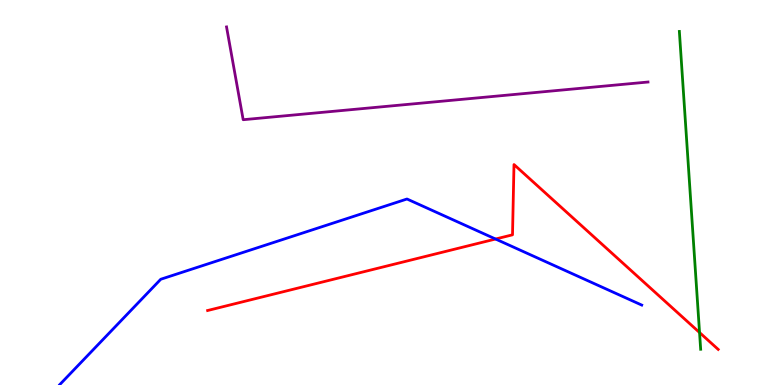[{'lines': ['blue', 'red'], 'intersections': [{'x': 6.39, 'y': 3.79}]}, {'lines': ['green', 'red'], 'intersections': [{'x': 9.03, 'y': 1.36}]}, {'lines': ['purple', 'red'], 'intersections': []}, {'lines': ['blue', 'green'], 'intersections': []}, {'lines': ['blue', 'purple'], 'intersections': []}, {'lines': ['green', 'purple'], 'intersections': []}]